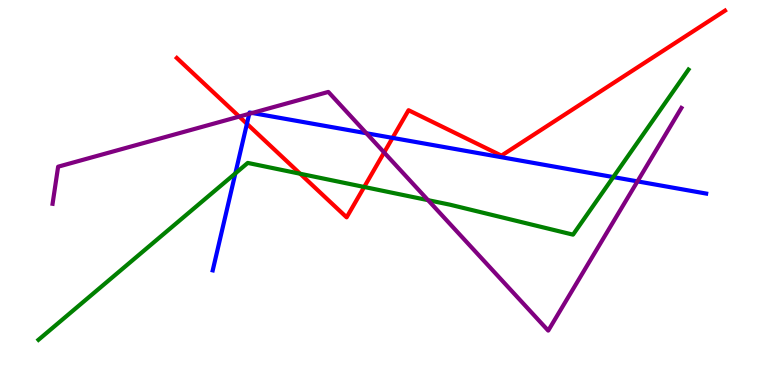[{'lines': ['blue', 'red'], 'intersections': [{'x': 3.19, 'y': 6.78}, {'x': 5.07, 'y': 6.42}]}, {'lines': ['green', 'red'], 'intersections': [{'x': 3.87, 'y': 5.49}, {'x': 4.7, 'y': 5.14}]}, {'lines': ['purple', 'red'], 'intersections': [{'x': 3.09, 'y': 6.97}, {'x': 4.96, 'y': 6.04}]}, {'lines': ['blue', 'green'], 'intersections': [{'x': 3.04, 'y': 5.5}, {'x': 7.91, 'y': 5.4}]}, {'lines': ['blue', 'purple'], 'intersections': [{'x': 3.22, 'y': 7.04}, {'x': 3.25, 'y': 7.07}, {'x': 4.73, 'y': 6.54}, {'x': 8.23, 'y': 5.29}]}, {'lines': ['green', 'purple'], 'intersections': [{'x': 5.52, 'y': 4.8}]}]